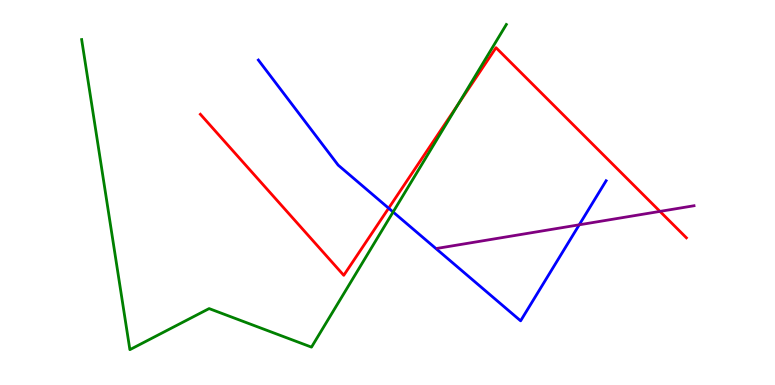[{'lines': ['blue', 'red'], 'intersections': [{'x': 5.01, 'y': 4.59}]}, {'lines': ['green', 'red'], 'intersections': [{'x': 5.91, 'y': 7.29}]}, {'lines': ['purple', 'red'], 'intersections': [{'x': 8.52, 'y': 4.51}]}, {'lines': ['blue', 'green'], 'intersections': [{'x': 5.07, 'y': 4.49}]}, {'lines': ['blue', 'purple'], 'intersections': [{'x': 7.47, 'y': 4.16}]}, {'lines': ['green', 'purple'], 'intersections': []}]